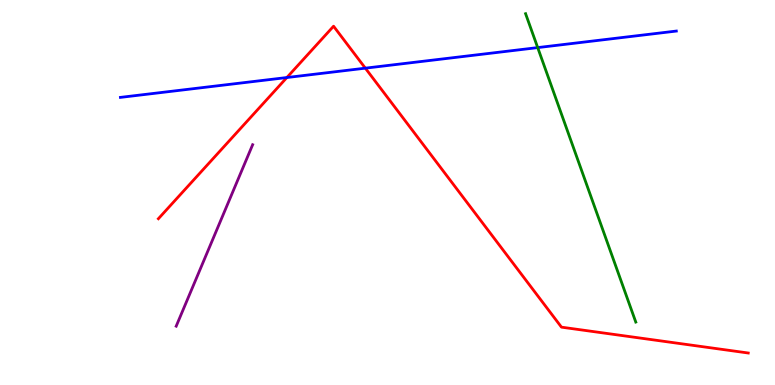[{'lines': ['blue', 'red'], 'intersections': [{'x': 3.7, 'y': 7.99}, {'x': 4.71, 'y': 8.23}]}, {'lines': ['green', 'red'], 'intersections': []}, {'lines': ['purple', 'red'], 'intersections': []}, {'lines': ['blue', 'green'], 'intersections': [{'x': 6.94, 'y': 8.76}]}, {'lines': ['blue', 'purple'], 'intersections': []}, {'lines': ['green', 'purple'], 'intersections': []}]